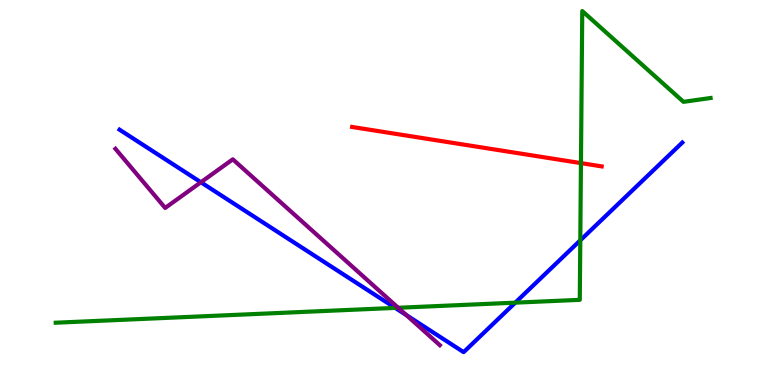[{'lines': ['blue', 'red'], 'intersections': []}, {'lines': ['green', 'red'], 'intersections': [{'x': 7.5, 'y': 5.76}]}, {'lines': ['purple', 'red'], 'intersections': []}, {'lines': ['blue', 'green'], 'intersections': [{'x': 5.1, 'y': 2.0}, {'x': 6.65, 'y': 2.14}, {'x': 7.49, 'y': 3.76}]}, {'lines': ['blue', 'purple'], 'intersections': [{'x': 2.59, 'y': 5.27}, {'x': 5.24, 'y': 1.82}]}, {'lines': ['green', 'purple'], 'intersections': [{'x': 5.14, 'y': 2.01}]}]